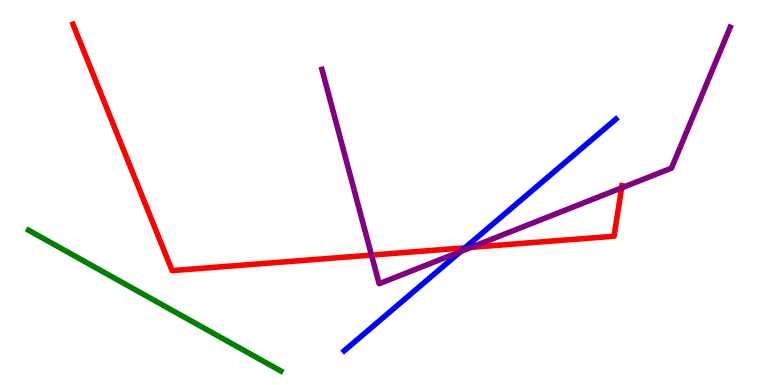[{'lines': ['blue', 'red'], 'intersections': [{'x': 6.0, 'y': 3.56}]}, {'lines': ['green', 'red'], 'intersections': []}, {'lines': ['purple', 'red'], 'intersections': [{'x': 4.79, 'y': 3.37}, {'x': 6.08, 'y': 3.58}, {'x': 8.02, 'y': 5.12}]}, {'lines': ['blue', 'green'], 'intersections': []}, {'lines': ['blue', 'purple'], 'intersections': [{'x': 5.94, 'y': 3.47}]}, {'lines': ['green', 'purple'], 'intersections': []}]